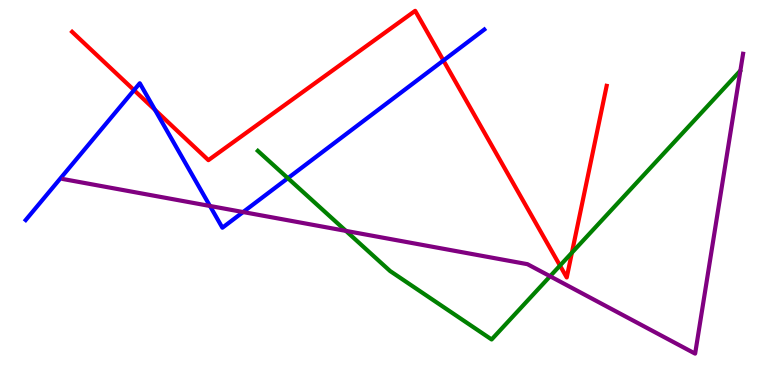[{'lines': ['blue', 'red'], 'intersections': [{'x': 1.73, 'y': 7.66}, {'x': 2.0, 'y': 7.15}, {'x': 5.72, 'y': 8.43}]}, {'lines': ['green', 'red'], 'intersections': [{'x': 7.23, 'y': 3.1}, {'x': 7.38, 'y': 3.44}]}, {'lines': ['purple', 'red'], 'intersections': []}, {'lines': ['blue', 'green'], 'intersections': [{'x': 3.71, 'y': 5.37}]}, {'lines': ['blue', 'purple'], 'intersections': [{'x': 2.71, 'y': 4.65}, {'x': 3.14, 'y': 4.49}]}, {'lines': ['green', 'purple'], 'intersections': [{'x': 4.46, 'y': 4.0}, {'x': 7.1, 'y': 2.82}]}]